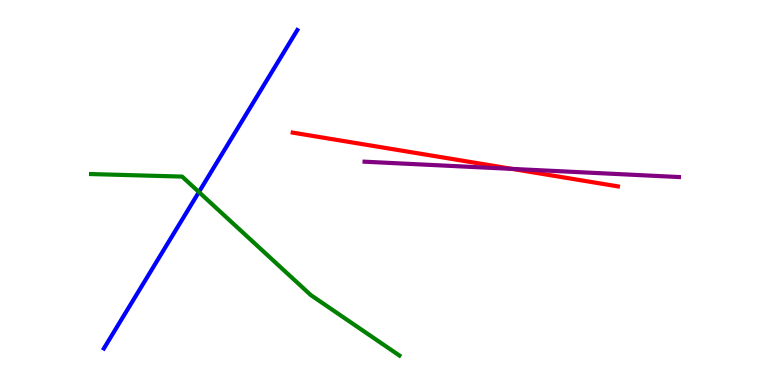[{'lines': ['blue', 'red'], 'intersections': []}, {'lines': ['green', 'red'], 'intersections': []}, {'lines': ['purple', 'red'], 'intersections': [{'x': 6.61, 'y': 5.61}]}, {'lines': ['blue', 'green'], 'intersections': [{'x': 2.57, 'y': 5.01}]}, {'lines': ['blue', 'purple'], 'intersections': []}, {'lines': ['green', 'purple'], 'intersections': []}]